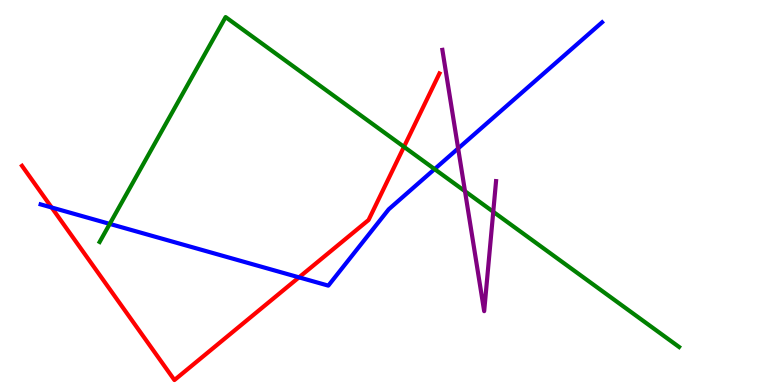[{'lines': ['blue', 'red'], 'intersections': [{'x': 0.666, 'y': 4.61}, {'x': 3.86, 'y': 2.8}]}, {'lines': ['green', 'red'], 'intersections': [{'x': 5.21, 'y': 6.19}]}, {'lines': ['purple', 'red'], 'intersections': []}, {'lines': ['blue', 'green'], 'intersections': [{'x': 1.42, 'y': 4.18}, {'x': 5.61, 'y': 5.61}]}, {'lines': ['blue', 'purple'], 'intersections': [{'x': 5.91, 'y': 6.14}]}, {'lines': ['green', 'purple'], 'intersections': [{'x': 6.0, 'y': 5.03}, {'x': 6.36, 'y': 4.5}]}]